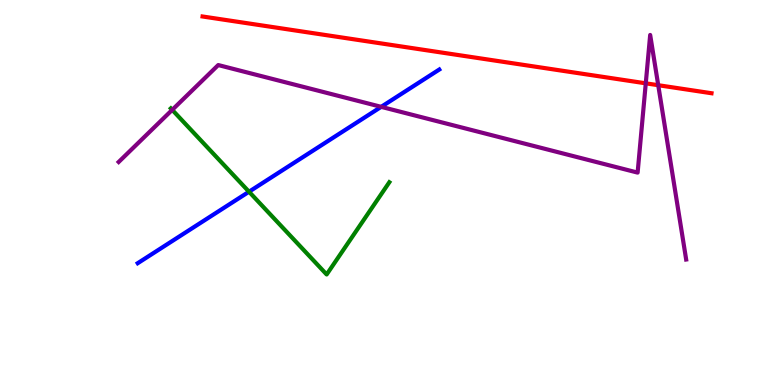[{'lines': ['blue', 'red'], 'intersections': []}, {'lines': ['green', 'red'], 'intersections': []}, {'lines': ['purple', 'red'], 'intersections': [{'x': 8.33, 'y': 7.84}, {'x': 8.49, 'y': 7.79}]}, {'lines': ['blue', 'green'], 'intersections': [{'x': 3.21, 'y': 5.02}]}, {'lines': ['blue', 'purple'], 'intersections': [{'x': 4.92, 'y': 7.22}]}, {'lines': ['green', 'purple'], 'intersections': [{'x': 2.22, 'y': 7.15}]}]